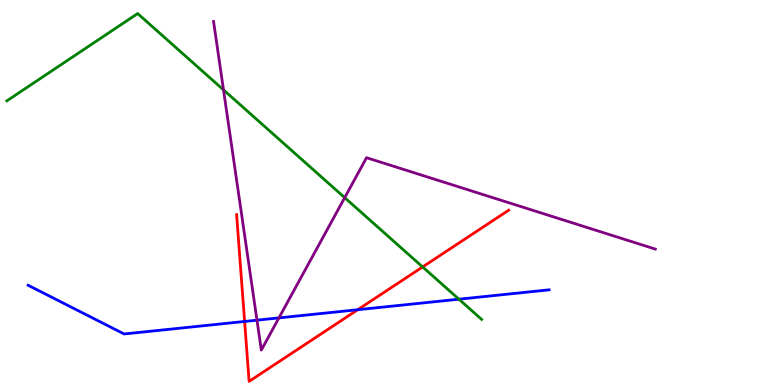[{'lines': ['blue', 'red'], 'intersections': [{'x': 3.16, 'y': 1.65}, {'x': 4.62, 'y': 1.96}]}, {'lines': ['green', 'red'], 'intersections': [{'x': 5.45, 'y': 3.07}]}, {'lines': ['purple', 'red'], 'intersections': []}, {'lines': ['blue', 'green'], 'intersections': [{'x': 5.92, 'y': 2.23}]}, {'lines': ['blue', 'purple'], 'intersections': [{'x': 3.32, 'y': 1.68}, {'x': 3.6, 'y': 1.74}]}, {'lines': ['green', 'purple'], 'intersections': [{'x': 2.88, 'y': 7.67}, {'x': 4.45, 'y': 4.87}]}]